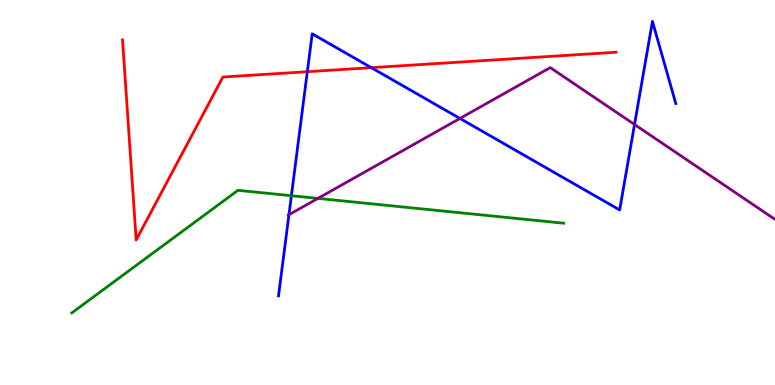[{'lines': ['blue', 'red'], 'intersections': [{'x': 3.97, 'y': 8.14}, {'x': 4.79, 'y': 8.24}]}, {'lines': ['green', 'red'], 'intersections': []}, {'lines': ['purple', 'red'], 'intersections': []}, {'lines': ['blue', 'green'], 'intersections': [{'x': 3.76, 'y': 4.92}]}, {'lines': ['blue', 'purple'], 'intersections': [{'x': 3.73, 'y': 4.42}, {'x': 5.93, 'y': 6.92}, {'x': 8.19, 'y': 6.77}]}, {'lines': ['green', 'purple'], 'intersections': [{'x': 4.1, 'y': 4.85}]}]